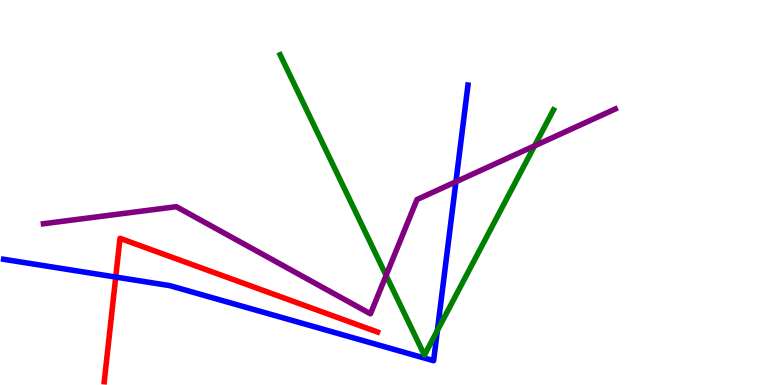[{'lines': ['blue', 'red'], 'intersections': [{'x': 1.49, 'y': 2.8}]}, {'lines': ['green', 'red'], 'intersections': []}, {'lines': ['purple', 'red'], 'intersections': []}, {'lines': ['blue', 'green'], 'intersections': [{'x': 5.64, 'y': 1.42}]}, {'lines': ['blue', 'purple'], 'intersections': [{'x': 5.88, 'y': 5.28}]}, {'lines': ['green', 'purple'], 'intersections': [{'x': 4.98, 'y': 2.85}, {'x': 6.9, 'y': 6.21}]}]